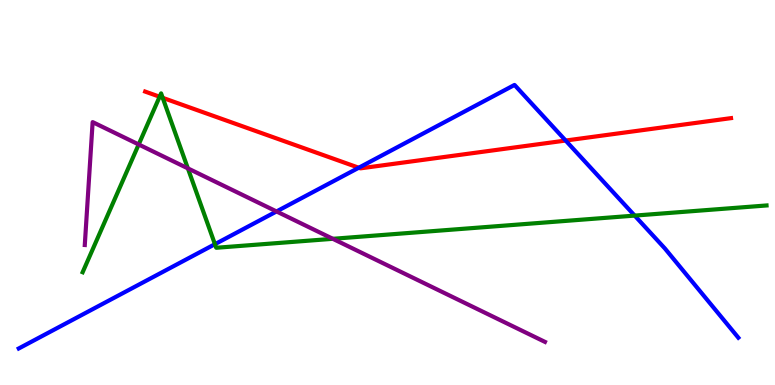[{'lines': ['blue', 'red'], 'intersections': [{'x': 4.63, 'y': 5.64}, {'x': 7.3, 'y': 6.35}]}, {'lines': ['green', 'red'], 'intersections': [{'x': 2.06, 'y': 7.49}, {'x': 2.1, 'y': 7.46}]}, {'lines': ['purple', 'red'], 'intersections': []}, {'lines': ['blue', 'green'], 'intersections': [{'x': 2.77, 'y': 3.66}, {'x': 8.19, 'y': 4.4}]}, {'lines': ['blue', 'purple'], 'intersections': [{'x': 3.57, 'y': 4.51}]}, {'lines': ['green', 'purple'], 'intersections': [{'x': 1.79, 'y': 6.25}, {'x': 2.42, 'y': 5.63}, {'x': 4.29, 'y': 3.8}]}]